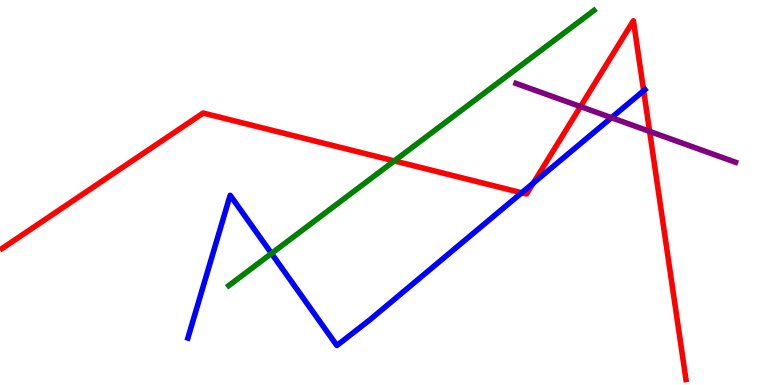[{'lines': ['blue', 'red'], 'intersections': [{'x': 6.73, 'y': 4.99}, {'x': 6.88, 'y': 5.25}, {'x': 8.31, 'y': 7.64}]}, {'lines': ['green', 'red'], 'intersections': [{'x': 5.09, 'y': 5.82}]}, {'lines': ['purple', 'red'], 'intersections': [{'x': 7.49, 'y': 7.23}, {'x': 8.38, 'y': 6.59}]}, {'lines': ['blue', 'green'], 'intersections': [{'x': 3.5, 'y': 3.42}]}, {'lines': ['blue', 'purple'], 'intersections': [{'x': 7.89, 'y': 6.94}]}, {'lines': ['green', 'purple'], 'intersections': []}]